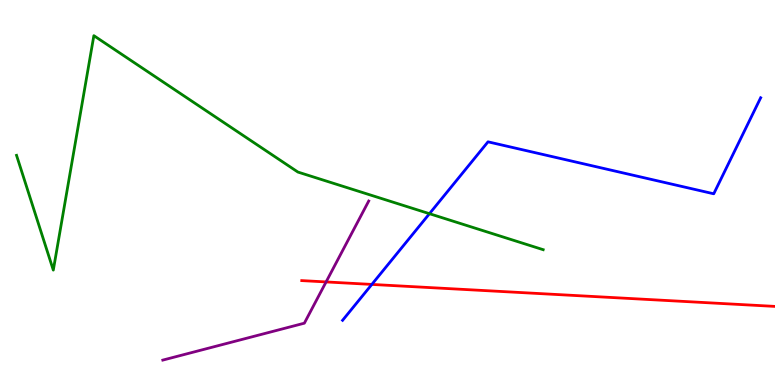[{'lines': ['blue', 'red'], 'intersections': [{'x': 4.8, 'y': 2.61}]}, {'lines': ['green', 'red'], 'intersections': []}, {'lines': ['purple', 'red'], 'intersections': [{'x': 4.21, 'y': 2.68}]}, {'lines': ['blue', 'green'], 'intersections': [{'x': 5.54, 'y': 4.45}]}, {'lines': ['blue', 'purple'], 'intersections': []}, {'lines': ['green', 'purple'], 'intersections': []}]